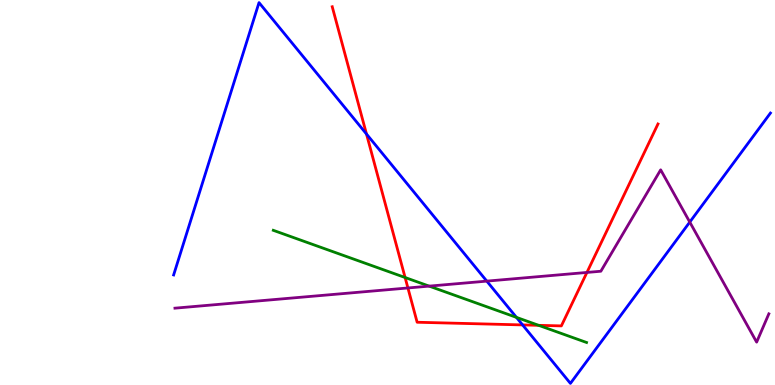[{'lines': ['blue', 'red'], 'intersections': [{'x': 4.73, 'y': 6.52}, {'x': 6.74, 'y': 1.56}]}, {'lines': ['green', 'red'], 'intersections': [{'x': 5.23, 'y': 2.79}, {'x': 6.95, 'y': 1.55}]}, {'lines': ['purple', 'red'], 'intersections': [{'x': 5.26, 'y': 2.52}, {'x': 7.57, 'y': 2.92}]}, {'lines': ['blue', 'green'], 'intersections': [{'x': 6.66, 'y': 1.76}]}, {'lines': ['blue', 'purple'], 'intersections': [{'x': 6.28, 'y': 2.7}, {'x': 8.9, 'y': 4.23}]}, {'lines': ['green', 'purple'], 'intersections': [{'x': 5.54, 'y': 2.57}]}]